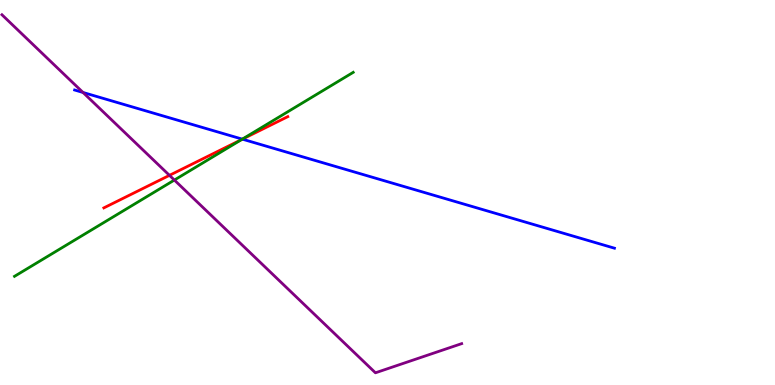[{'lines': ['blue', 'red'], 'intersections': [{'x': 3.13, 'y': 6.39}]}, {'lines': ['green', 'red'], 'intersections': [{'x': 3.12, 'y': 6.38}]}, {'lines': ['purple', 'red'], 'intersections': [{'x': 2.19, 'y': 5.45}]}, {'lines': ['blue', 'green'], 'intersections': [{'x': 3.13, 'y': 6.39}]}, {'lines': ['blue', 'purple'], 'intersections': [{'x': 1.07, 'y': 7.6}]}, {'lines': ['green', 'purple'], 'intersections': [{'x': 2.25, 'y': 5.32}]}]